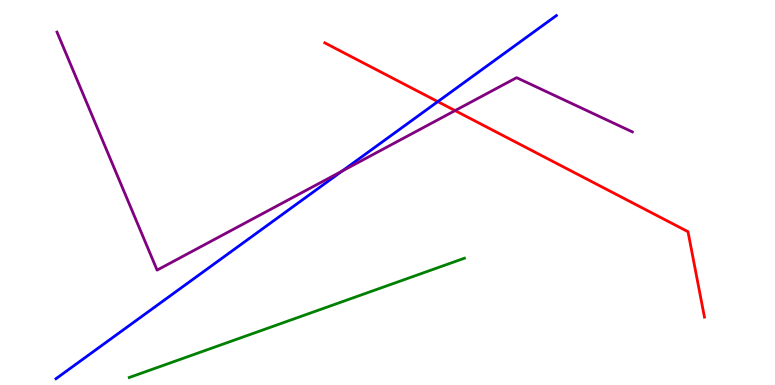[{'lines': ['blue', 'red'], 'intersections': [{'x': 5.65, 'y': 7.36}]}, {'lines': ['green', 'red'], 'intersections': []}, {'lines': ['purple', 'red'], 'intersections': [{'x': 5.87, 'y': 7.13}]}, {'lines': ['blue', 'green'], 'intersections': []}, {'lines': ['blue', 'purple'], 'intersections': [{'x': 4.41, 'y': 5.56}]}, {'lines': ['green', 'purple'], 'intersections': []}]